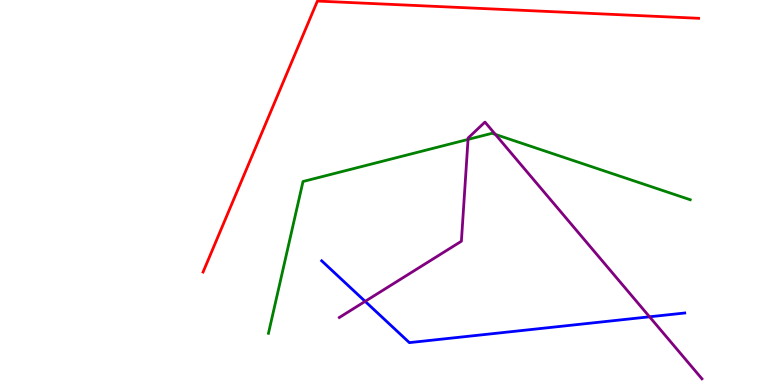[{'lines': ['blue', 'red'], 'intersections': []}, {'lines': ['green', 'red'], 'intersections': []}, {'lines': ['purple', 'red'], 'intersections': []}, {'lines': ['blue', 'green'], 'intersections': []}, {'lines': ['blue', 'purple'], 'intersections': [{'x': 4.71, 'y': 2.17}, {'x': 8.38, 'y': 1.77}]}, {'lines': ['green', 'purple'], 'intersections': [{'x': 6.04, 'y': 6.38}, {'x': 6.39, 'y': 6.51}]}]